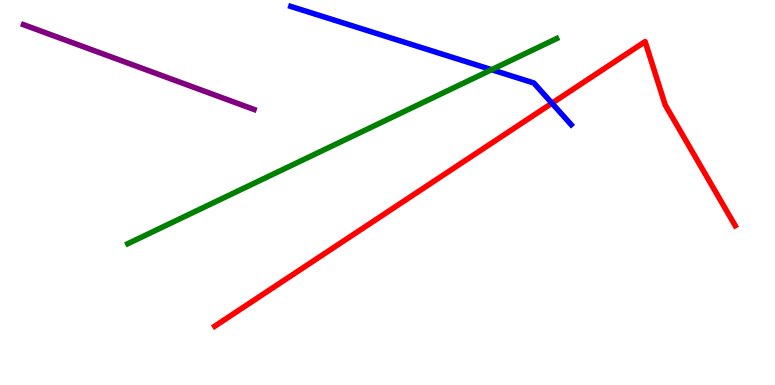[{'lines': ['blue', 'red'], 'intersections': [{'x': 7.12, 'y': 7.32}]}, {'lines': ['green', 'red'], 'intersections': []}, {'lines': ['purple', 'red'], 'intersections': []}, {'lines': ['blue', 'green'], 'intersections': [{'x': 6.34, 'y': 8.19}]}, {'lines': ['blue', 'purple'], 'intersections': []}, {'lines': ['green', 'purple'], 'intersections': []}]